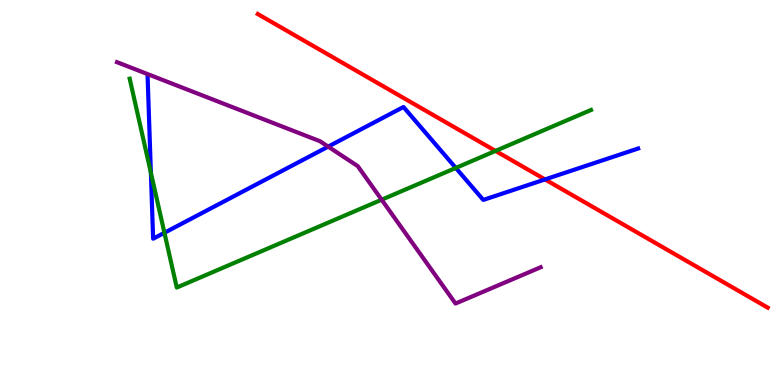[{'lines': ['blue', 'red'], 'intersections': [{'x': 7.03, 'y': 5.34}]}, {'lines': ['green', 'red'], 'intersections': [{'x': 6.39, 'y': 6.08}]}, {'lines': ['purple', 'red'], 'intersections': []}, {'lines': ['blue', 'green'], 'intersections': [{'x': 1.95, 'y': 5.51}, {'x': 2.12, 'y': 3.95}, {'x': 5.88, 'y': 5.64}]}, {'lines': ['blue', 'purple'], 'intersections': [{'x': 4.23, 'y': 6.19}]}, {'lines': ['green', 'purple'], 'intersections': [{'x': 4.92, 'y': 4.81}]}]